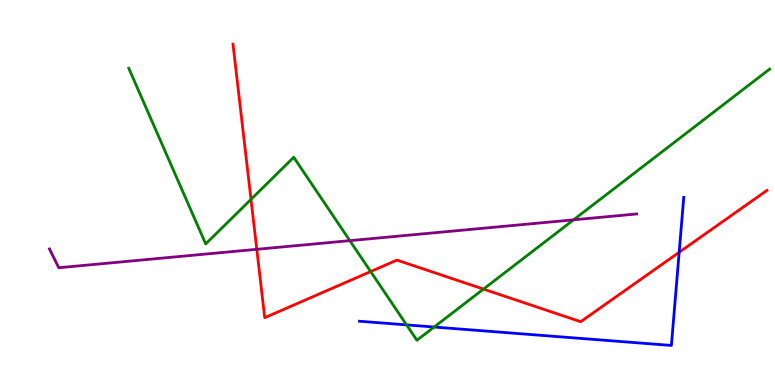[{'lines': ['blue', 'red'], 'intersections': [{'x': 8.76, 'y': 3.45}]}, {'lines': ['green', 'red'], 'intersections': [{'x': 3.24, 'y': 4.82}, {'x': 4.78, 'y': 2.95}, {'x': 6.24, 'y': 2.49}]}, {'lines': ['purple', 'red'], 'intersections': [{'x': 3.31, 'y': 3.52}]}, {'lines': ['blue', 'green'], 'intersections': [{'x': 5.25, 'y': 1.56}, {'x': 5.6, 'y': 1.51}]}, {'lines': ['blue', 'purple'], 'intersections': []}, {'lines': ['green', 'purple'], 'intersections': [{'x': 4.51, 'y': 3.75}, {'x': 7.4, 'y': 4.29}]}]